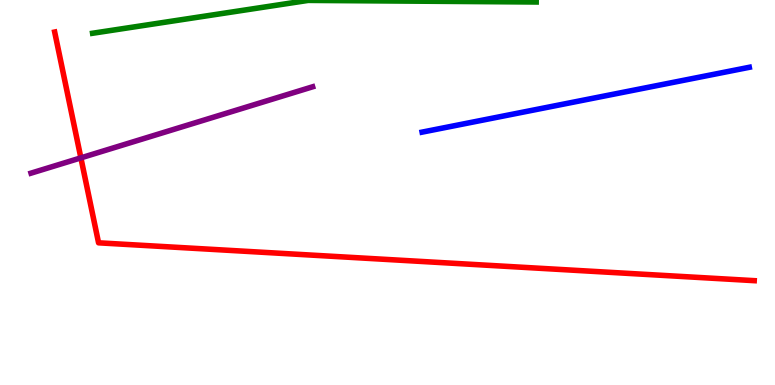[{'lines': ['blue', 'red'], 'intersections': []}, {'lines': ['green', 'red'], 'intersections': []}, {'lines': ['purple', 'red'], 'intersections': [{'x': 1.04, 'y': 5.9}]}, {'lines': ['blue', 'green'], 'intersections': []}, {'lines': ['blue', 'purple'], 'intersections': []}, {'lines': ['green', 'purple'], 'intersections': []}]